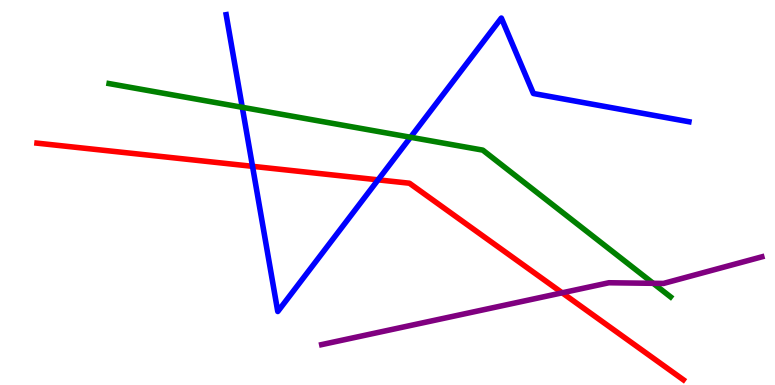[{'lines': ['blue', 'red'], 'intersections': [{'x': 3.26, 'y': 5.68}, {'x': 4.88, 'y': 5.33}]}, {'lines': ['green', 'red'], 'intersections': []}, {'lines': ['purple', 'red'], 'intersections': [{'x': 7.25, 'y': 2.39}]}, {'lines': ['blue', 'green'], 'intersections': [{'x': 3.13, 'y': 7.21}, {'x': 5.3, 'y': 6.43}]}, {'lines': ['blue', 'purple'], 'intersections': []}, {'lines': ['green', 'purple'], 'intersections': [{'x': 8.43, 'y': 2.64}]}]